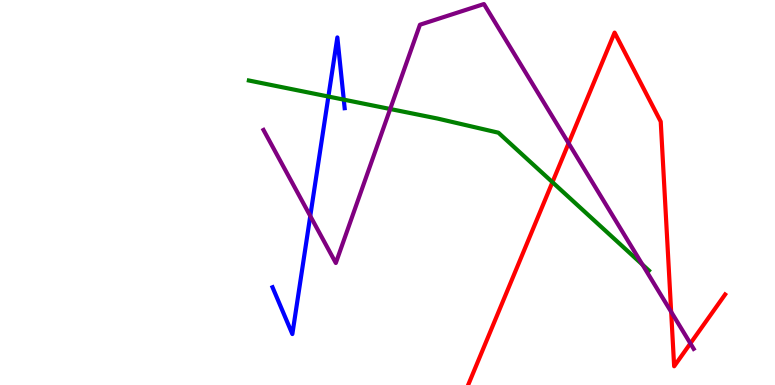[{'lines': ['blue', 'red'], 'intersections': []}, {'lines': ['green', 'red'], 'intersections': [{'x': 7.13, 'y': 5.27}]}, {'lines': ['purple', 'red'], 'intersections': [{'x': 7.34, 'y': 6.28}, {'x': 8.66, 'y': 1.9}, {'x': 8.91, 'y': 1.08}]}, {'lines': ['blue', 'green'], 'intersections': [{'x': 4.24, 'y': 7.49}, {'x': 4.44, 'y': 7.41}]}, {'lines': ['blue', 'purple'], 'intersections': [{'x': 4.0, 'y': 4.39}]}, {'lines': ['green', 'purple'], 'intersections': [{'x': 5.03, 'y': 7.17}, {'x': 8.29, 'y': 3.13}]}]